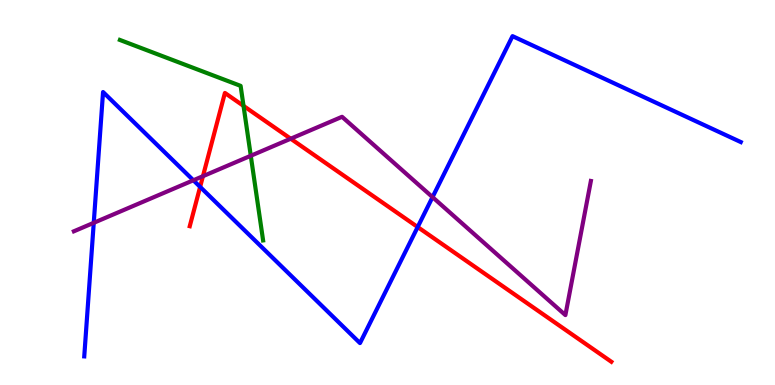[{'lines': ['blue', 'red'], 'intersections': [{'x': 2.58, 'y': 5.15}, {'x': 5.39, 'y': 4.1}]}, {'lines': ['green', 'red'], 'intersections': [{'x': 3.14, 'y': 7.25}]}, {'lines': ['purple', 'red'], 'intersections': [{'x': 2.62, 'y': 5.42}, {'x': 3.75, 'y': 6.4}]}, {'lines': ['blue', 'green'], 'intersections': []}, {'lines': ['blue', 'purple'], 'intersections': [{'x': 1.21, 'y': 4.21}, {'x': 2.5, 'y': 5.32}, {'x': 5.58, 'y': 4.88}]}, {'lines': ['green', 'purple'], 'intersections': [{'x': 3.24, 'y': 5.95}]}]